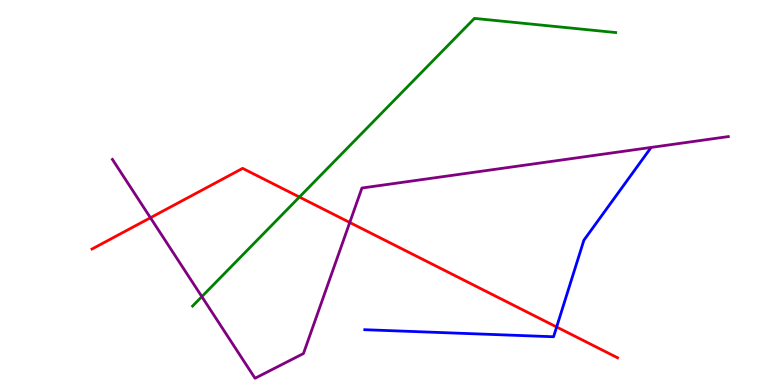[{'lines': ['blue', 'red'], 'intersections': [{'x': 7.18, 'y': 1.51}]}, {'lines': ['green', 'red'], 'intersections': [{'x': 3.86, 'y': 4.88}]}, {'lines': ['purple', 'red'], 'intersections': [{'x': 1.94, 'y': 4.34}, {'x': 4.51, 'y': 4.22}]}, {'lines': ['blue', 'green'], 'intersections': []}, {'lines': ['blue', 'purple'], 'intersections': []}, {'lines': ['green', 'purple'], 'intersections': [{'x': 2.6, 'y': 2.3}]}]